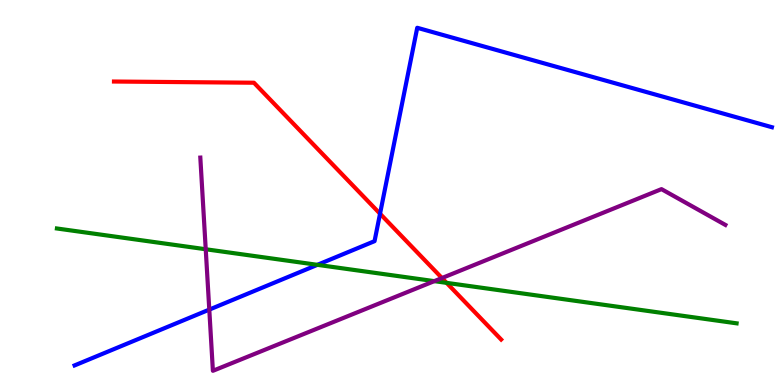[{'lines': ['blue', 'red'], 'intersections': [{'x': 4.9, 'y': 4.45}]}, {'lines': ['green', 'red'], 'intersections': [{'x': 5.76, 'y': 2.65}]}, {'lines': ['purple', 'red'], 'intersections': [{'x': 5.7, 'y': 2.78}]}, {'lines': ['blue', 'green'], 'intersections': [{'x': 4.1, 'y': 3.12}]}, {'lines': ['blue', 'purple'], 'intersections': [{'x': 2.7, 'y': 1.96}]}, {'lines': ['green', 'purple'], 'intersections': [{'x': 2.65, 'y': 3.53}, {'x': 5.6, 'y': 2.7}]}]